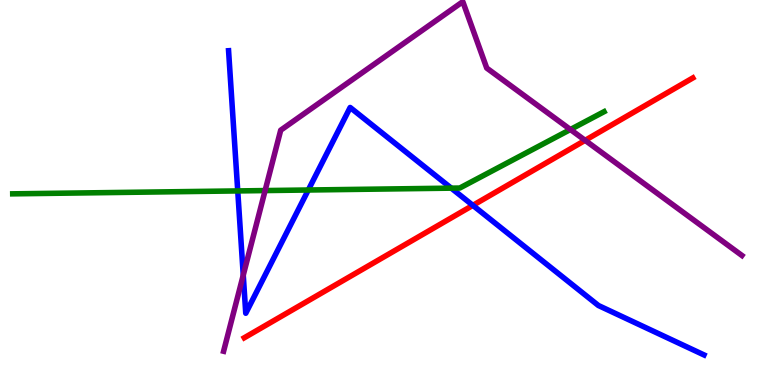[{'lines': ['blue', 'red'], 'intersections': [{'x': 6.1, 'y': 4.67}]}, {'lines': ['green', 'red'], 'intersections': []}, {'lines': ['purple', 'red'], 'intersections': [{'x': 7.55, 'y': 6.35}]}, {'lines': ['blue', 'green'], 'intersections': [{'x': 3.07, 'y': 5.04}, {'x': 3.98, 'y': 5.06}, {'x': 5.82, 'y': 5.11}]}, {'lines': ['blue', 'purple'], 'intersections': [{'x': 3.14, 'y': 2.85}]}, {'lines': ['green', 'purple'], 'intersections': [{'x': 3.42, 'y': 5.05}, {'x': 7.36, 'y': 6.64}]}]